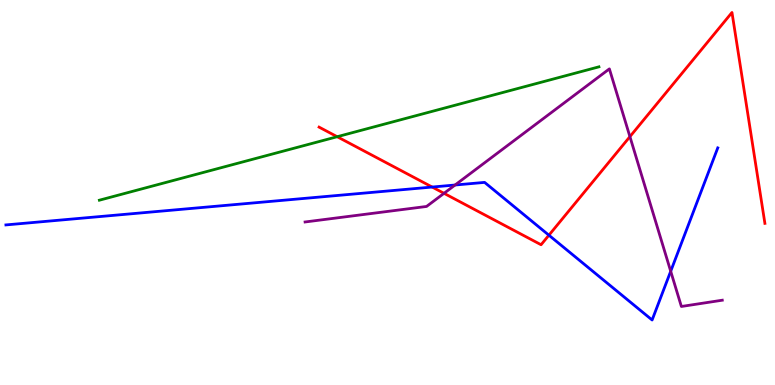[{'lines': ['blue', 'red'], 'intersections': [{'x': 5.58, 'y': 5.14}, {'x': 7.08, 'y': 3.89}]}, {'lines': ['green', 'red'], 'intersections': [{'x': 4.35, 'y': 6.45}]}, {'lines': ['purple', 'red'], 'intersections': [{'x': 5.73, 'y': 4.98}, {'x': 8.13, 'y': 6.45}]}, {'lines': ['blue', 'green'], 'intersections': []}, {'lines': ['blue', 'purple'], 'intersections': [{'x': 5.87, 'y': 5.19}, {'x': 8.65, 'y': 2.95}]}, {'lines': ['green', 'purple'], 'intersections': []}]